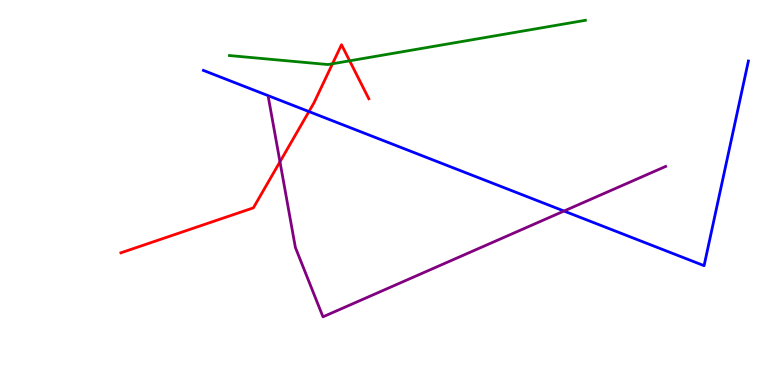[{'lines': ['blue', 'red'], 'intersections': [{'x': 3.99, 'y': 7.1}]}, {'lines': ['green', 'red'], 'intersections': [{'x': 4.29, 'y': 8.34}, {'x': 4.51, 'y': 8.42}]}, {'lines': ['purple', 'red'], 'intersections': [{'x': 3.61, 'y': 5.8}]}, {'lines': ['blue', 'green'], 'intersections': []}, {'lines': ['blue', 'purple'], 'intersections': [{'x': 7.28, 'y': 4.52}]}, {'lines': ['green', 'purple'], 'intersections': []}]